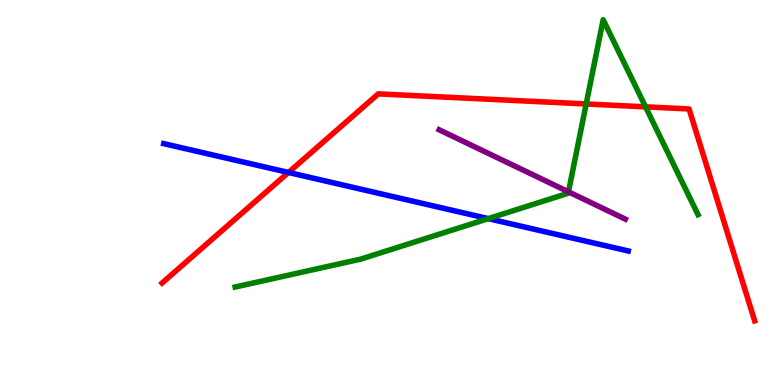[{'lines': ['blue', 'red'], 'intersections': [{'x': 3.72, 'y': 5.52}]}, {'lines': ['green', 'red'], 'intersections': [{'x': 7.56, 'y': 7.3}, {'x': 8.33, 'y': 7.22}]}, {'lines': ['purple', 'red'], 'intersections': []}, {'lines': ['blue', 'green'], 'intersections': [{'x': 6.3, 'y': 4.32}]}, {'lines': ['blue', 'purple'], 'intersections': []}, {'lines': ['green', 'purple'], 'intersections': [{'x': 7.34, 'y': 5.02}]}]